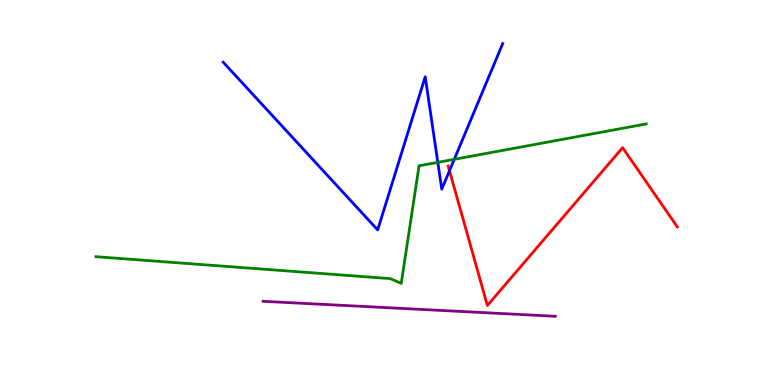[{'lines': ['blue', 'red'], 'intersections': [{'x': 5.8, 'y': 5.56}]}, {'lines': ['green', 'red'], 'intersections': []}, {'lines': ['purple', 'red'], 'intersections': []}, {'lines': ['blue', 'green'], 'intersections': [{'x': 5.65, 'y': 5.78}, {'x': 5.86, 'y': 5.86}]}, {'lines': ['blue', 'purple'], 'intersections': []}, {'lines': ['green', 'purple'], 'intersections': []}]